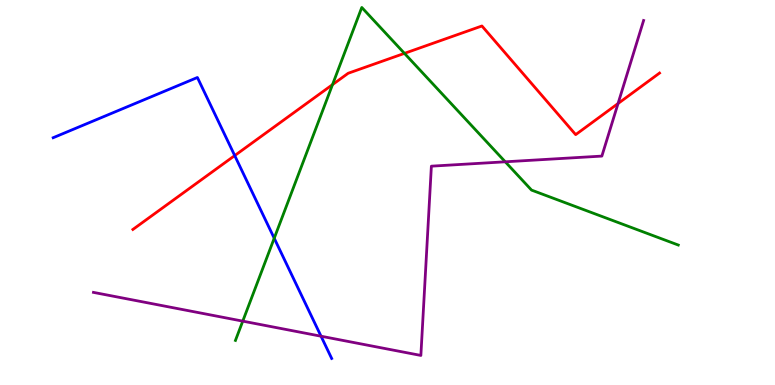[{'lines': ['blue', 'red'], 'intersections': [{'x': 3.03, 'y': 5.96}]}, {'lines': ['green', 'red'], 'intersections': [{'x': 4.29, 'y': 7.8}, {'x': 5.22, 'y': 8.61}]}, {'lines': ['purple', 'red'], 'intersections': [{'x': 7.97, 'y': 7.31}]}, {'lines': ['blue', 'green'], 'intersections': [{'x': 3.54, 'y': 3.81}]}, {'lines': ['blue', 'purple'], 'intersections': [{'x': 4.14, 'y': 1.27}]}, {'lines': ['green', 'purple'], 'intersections': [{'x': 3.13, 'y': 1.66}, {'x': 6.52, 'y': 5.8}]}]